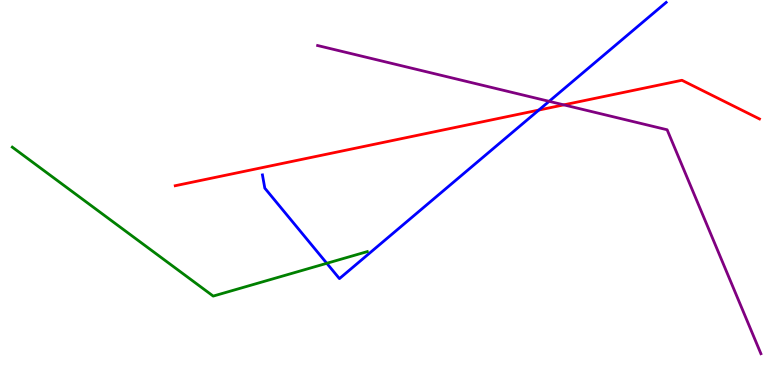[{'lines': ['blue', 'red'], 'intersections': [{'x': 6.95, 'y': 7.14}]}, {'lines': ['green', 'red'], 'intersections': []}, {'lines': ['purple', 'red'], 'intersections': [{'x': 7.27, 'y': 7.28}]}, {'lines': ['blue', 'green'], 'intersections': [{'x': 4.22, 'y': 3.16}]}, {'lines': ['blue', 'purple'], 'intersections': [{'x': 7.09, 'y': 7.37}]}, {'lines': ['green', 'purple'], 'intersections': []}]